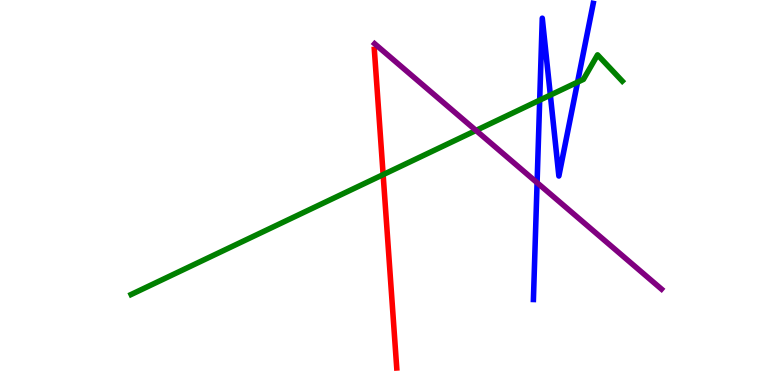[{'lines': ['blue', 'red'], 'intersections': []}, {'lines': ['green', 'red'], 'intersections': [{'x': 4.94, 'y': 5.46}]}, {'lines': ['purple', 'red'], 'intersections': []}, {'lines': ['blue', 'green'], 'intersections': [{'x': 6.96, 'y': 7.4}, {'x': 7.1, 'y': 7.53}, {'x': 7.45, 'y': 7.87}]}, {'lines': ['blue', 'purple'], 'intersections': [{'x': 6.93, 'y': 5.25}]}, {'lines': ['green', 'purple'], 'intersections': [{'x': 6.14, 'y': 6.61}]}]